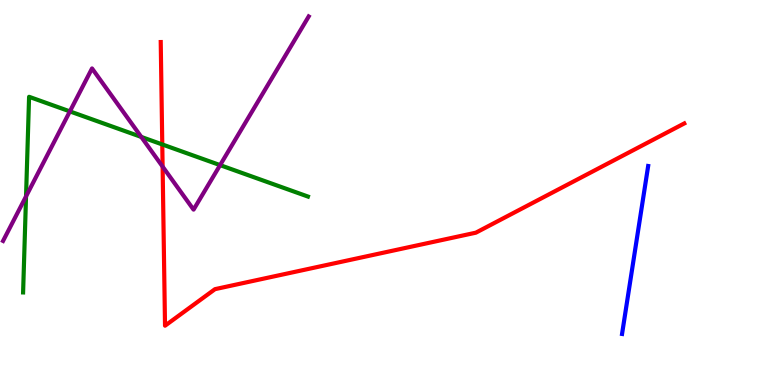[{'lines': ['blue', 'red'], 'intersections': []}, {'lines': ['green', 'red'], 'intersections': [{'x': 2.09, 'y': 6.25}]}, {'lines': ['purple', 'red'], 'intersections': [{'x': 2.1, 'y': 5.67}]}, {'lines': ['blue', 'green'], 'intersections': []}, {'lines': ['blue', 'purple'], 'intersections': []}, {'lines': ['green', 'purple'], 'intersections': [{'x': 0.336, 'y': 4.9}, {'x': 0.902, 'y': 7.11}, {'x': 1.82, 'y': 6.44}, {'x': 2.84, 'y': 5.71}]}]